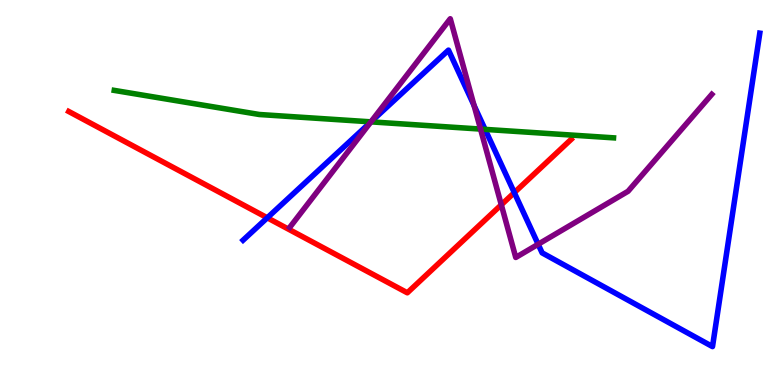[{'lines': ['blue', 'red'], 'intersections': [{'x': 3.45, 'y': 4.34}, {'x': 6.64, 'y': 5.0}]}, {'lines': ['green', 'red'], 'intersections': []}, {'lines': ['purple', 'red'], 'intersections': [{'x': 6.47, 'y': 4.68}]}, {'lines': ['blue', 'green'], 'intersections': [{'x': 4.79, 'y': 6.83}, {'x': 6.26, 'y': 6.64}]}, {'lines': ['blue', 'purple'], 'intersections': [{'x': 4.79, 'y': 6.83}, {'x': 6.12, 'y': 7.26}, {'x': 6.94, 'y': 3.66}]}, {'lines': ['green', 'purple'], 'intersections': [{'x': 4.79, 'y': 6.83}, {'x': 6.2, 'y': 6.65}]}]